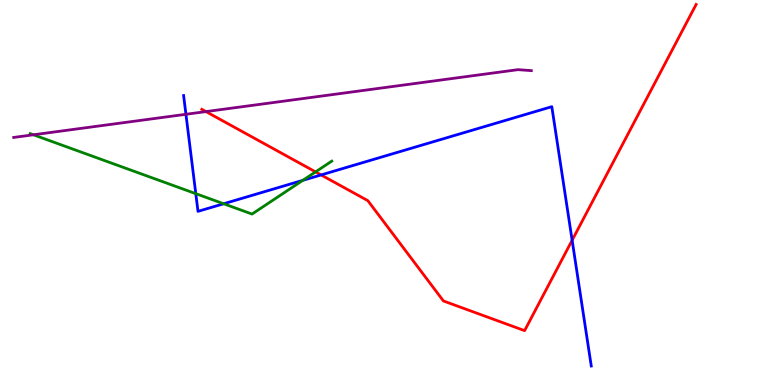[{'lines': ['blue', 'red'], 'intersections': [{'x': 4.14, 'y': 5.46}, {'x': 7.38, 'y': 3.76}]}, {'lines': ['green', 'red'], 'intersections': [{'x': 4.07, 'y': 5.54}]}, {'lines': ['purple', 'red'], 'intersections': [{'x': 2.66, 'y': 7.1}]}, {'lines': ['blue', 'green'], 'intersections': [{'x': 2.53, 'y': 4.97}, {'x': 2.89, 'y': 4.71}, {'x': 3.91, 'y': 5.32}]}, {'lines': ['blue', 'purple'], 'intersections': [{'x': 2.4, 'y': 7.03}]}, {'lines': ['green', 'purple'], 'intersections': [{'x': 0.431, 'y': 6.5}]}]